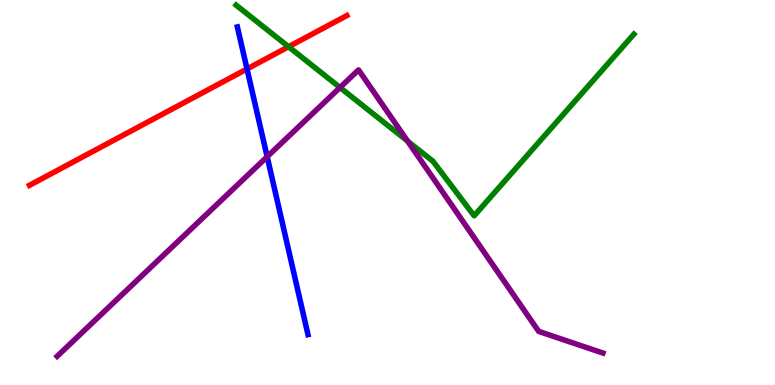[{'lines': ['blue', 'red'], 'intersections': [{'x': 3.19, 'y': 8.21}]}, {'lines': ['green', 'red'], 'intersections': [{'x': 3.72, 'y': 8.79}]}, {'lines': ['purple', 'red'], 'intersections': []}, {'lines': ['blue', 'green'], 'intersections': []}, {'lines': ['blue', 'purple'], 'intersections': [{'x': 3.45, 'y': 5.93}]}, {'lines': ['green', 'purple'], 'intersections': [{'x': 4.39, 'y': 7.73}, {'x': 5.26, 'y': 6.33}]}]